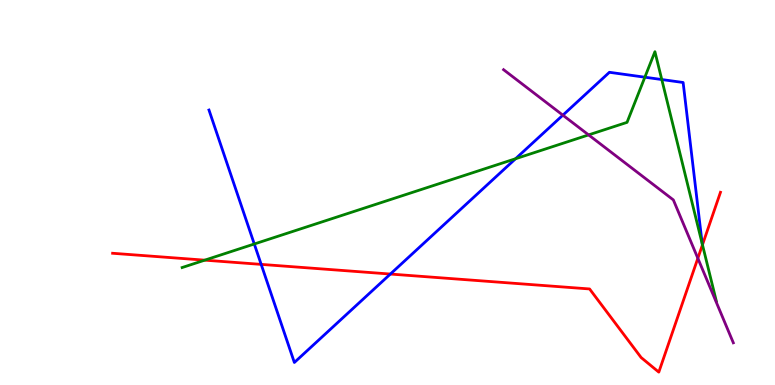[{'lines': ['blue', 'red'], 'intersections': [{'x': 3.37, 'y': 3.13}, {'x': 5.04, 'y': 2.88}]}, {'lines': ['green', 'red'], 'intersections': [{'x': 2.64, 'y': 3.24}, {'x': 9.06, 'y': 3.64}]}, {'lines': ['purple', 'red'], 'intersections': [{'x': 9.0, 'y': 3.29}]}, {'lines': ['blue', 'green'], 'intersections': [{'x': 3.28, 'y': 3.66}, {'x': 6.65, 'y': 5.88}, {'x': 8.32, 'y': 7.99}, {'x': 8.54, 'y': 7.93}]}, {'lines': ['blue', 'purple'], 'intersections': [{'x': 7.26, 'y': 7.01}]}, {'lines': ['green', 'purple'], 'intersections': [{'x': 7.59, 'y': 6.5}]}]